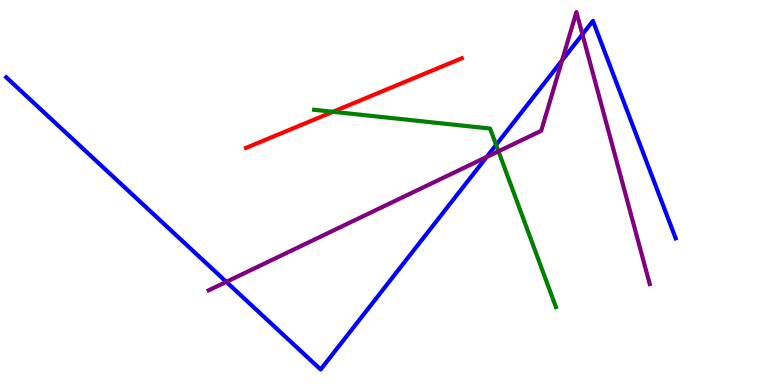[{'lines': ['blue', 'red'], 'intersections': []}, {'lines': ['green', 'red'], 'intersections': [{'x': 4.3, 'y': 7.1}]}, {'lines': ['purple', 'red'], 'intersections': []}, {'lines': ['blue', 'green'], 'intersections': [{'x': 6.4, 'y': 6.24}]}, {'lines': ['blue', 'purple'], 'intersections': [{'x': 2.92, 'y': 2.68}, {'x': 6.28, 'y': 5.92}, {'x': 7.25, 'y': 8.43}, {'x': 7.52, 'y': 9.11}]}, {'lines': ['green', 'purple'], 'intersections': [{'x': 6.43, 'y': 6.07}]}]